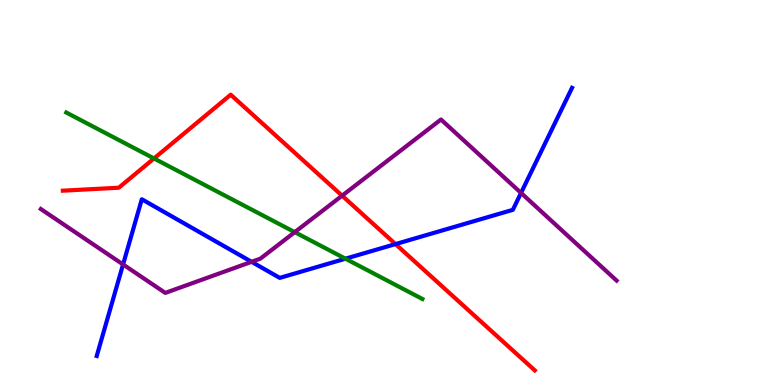[{'lines': ['blue', 'red'], 'intersections': [{'x': 5.1, 'y': 3.66}]}, {'lines': ['green', 'red'], 'intersections': [{'x': 1.99, 'y': 5.88}]}, {'lines': ['purple', 'red'], 'intersections': [{'x': 4.41, 'y': 4.92}]}, {'lines': ['blue', 'green'], 'intersections': [{'x': 4.46, 'y': 3.28}]}, {'lines': ['blue', 'purple'], 'intersections': [{'x': 1.59, 'y': 3.13}, {'x': 3.25, 'y': 3.2}, {'x': 6.72, 'y': 4.99}]}, {'lines': ['green', 'purple'], 'intersections': [{'x': 3.8, 'y': 3.97}]}]